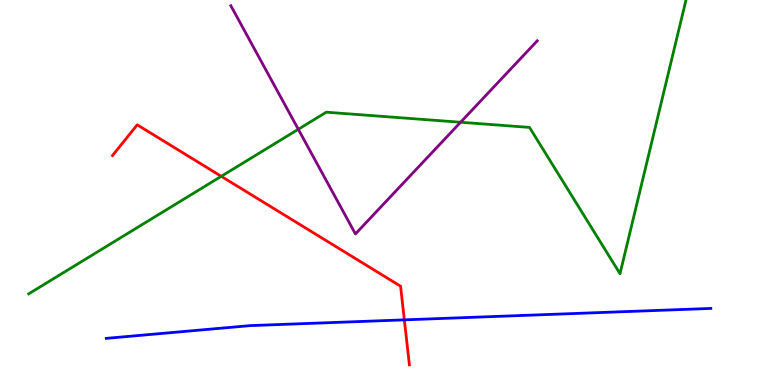[{'lines': ['blue', 'red'], 'intersections': [{'x': 5.22, 'y': 1.69}]}, {'lines': ['green', 'red'], 'intersections': [{'x': 2.85, 'y': 5.42}]}, {'lines': ['purple', 'red'], 'intersections': []}, {'lines': ['blue', 'green'], 'intersections': []}, {'lines': ['blue', 'purple'], 'intersections': []}, {'lines': ['green', 'purple'], 'intersections': [{'x': 3.85, 'y': 6.64}, {'x': 5.94, 'y': 6.82}]}]